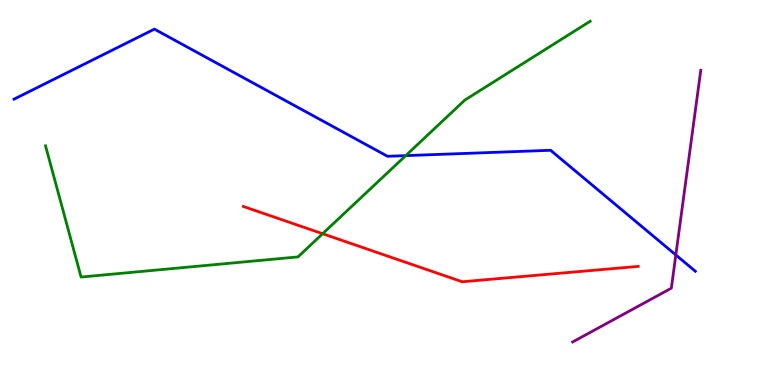[{'lines': ['blue', 'red'], 'intersections': []}, {'lines': ['green', 'red'], 'intersections': [{'x': 4.16, 'y': 3.93}]}, {'lines': ['purple', 'red'], 'intersections': []}, {'lines': ['blue', 'green'], 'intersections': [{'x': 5.24, 'y': 5.96}]}, {'lines': ['blue', 'purple'], 'intersections': [{'x': 8.72, 'y': 3.38}]}, {'lines': ['green', 'purple'], 'intersections': []}]